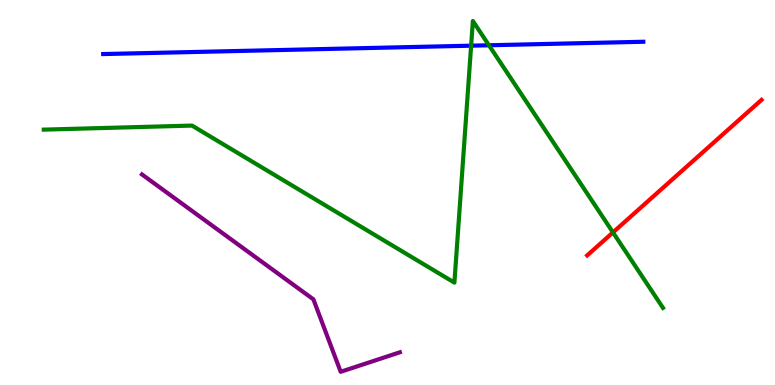[{'lines': ['blue', 'red'], 'intersections': []}, {'lines': ['green', 'red'], 'intersections': [{'x': 7.91, 'y': 3.96}]}, {'lines': ['purple', 'red'], 'intersections': []}, {'lines': ['blue', 'green'], 'intersections': [{'x': 6.08, 'y': 8.81}, {'x': 6.31, 'y': 8.82}]}, {'lines': ['blue', 'purple'], 'intersections': []}, {'lines': ['green', 'purple'], 'intersections': []}]